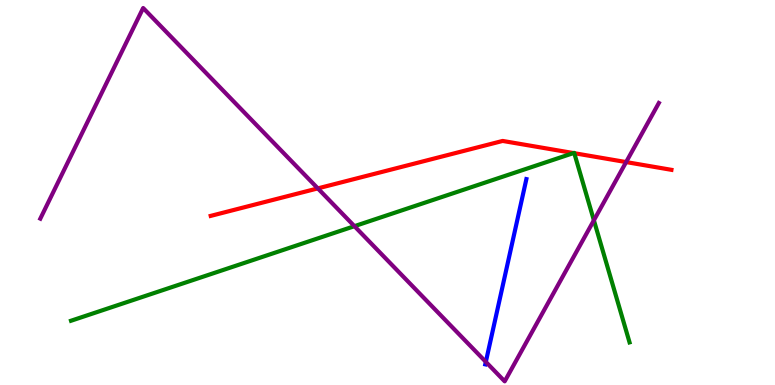[{'lines': ['blue', 'red'], 'intersections': []}, {'lines': ['green', 'red'], 'intersections': [{'x': 7.4, 'y': 6.02}, {'x': 7.41, 'y': 6.02}]}, {'lines': ['purple', 'red'], 'intersections': [{'x': 4.1, 'y': 5.11}, {'x': 8.08, 'y': 5.79}]}, {'lines': ['blue', 'green'], 'intersections': []}, {'lines': ['blue', 'purple'], 'intersections': [{'x': 6.27, 'y': 0.601}]}, {'lines': ['green', 'purple'], 'intersections': [{'x': 4.57, 'y': 4.13}, {'x': 7.66, 'y': 4.28}]}]